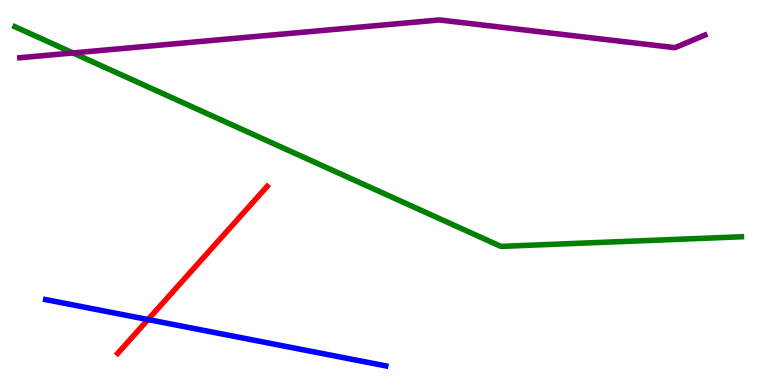[{'lines': ['blue', 'red'], 'intersections': [{'x': 1.91, 'y': 1.7}]}, {'lines': ['green', 'red'], 'intersections': []}, {'lines': ['purple', 'red'], 'intersections': []}, {'lines': ['blue', 'green'], 'intersections': []}, {'lines': ['blue', 'purple'], 'intersections': []}, {'lines': ['green', 'purple'], 'intersections': [{'x': 0.941, 'y': 8.62}]}]